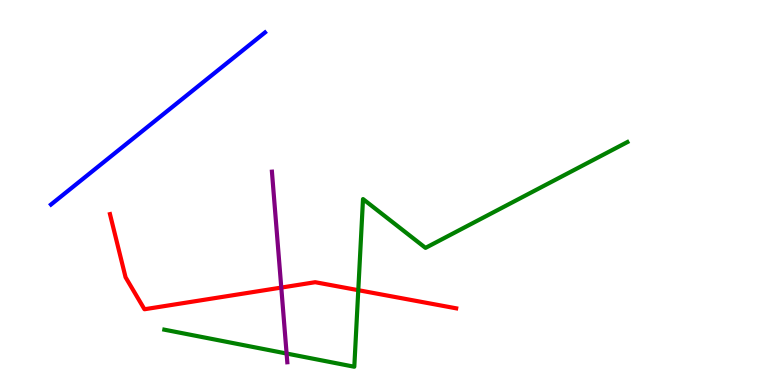[{'lines': ['blue', 'red'], 'intersections': []}, {'lines': ['green', 'red'], 'intersections': [{'x': 4.62, 'y': 2.46}]}, {'lines': ['purple', 'red'], 'intersections': [{'x': 3.63, 'y': 2.53}]}, {'lines': ['blue', 'green'], 'intersections': []}, {'lines': ['blue', 'purple'], 'intersections': []}, {'lines': ['green', 'purple'], 'intersections': [{'x': 3.7, 'y': 0.817}]}]